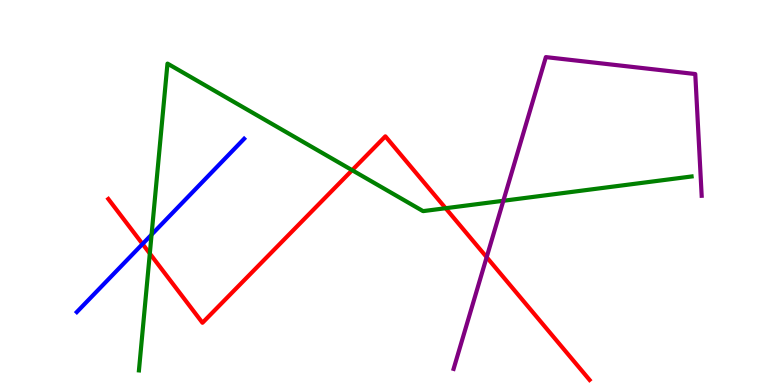[{'lines': ['blue', 'red'], 'intersections': [{'x': 1.84, 'y': 3.66}]}, {'lines': ['green', 'red'], 'intersections': [{'x': 1.93, 'y': 3.41}, {'x': 4.54, 'y': 5.58}, {'x': 5.75, 'y': 4.59}]}, {'lines': ['purple', 'red'], 'intersections': [{'x': 6.28, 'y': 3.32}]}, {'lines': ['blue', 'green'], 'intersections': [{'x': 1.96, 'y': 3.91}]}, {'lines': ['blue', 'purple'], 'intersections': []}, {'lines': ['green', 'purple'], 'intersections': [{'x': 6.49, 'y': 4.79}]}]